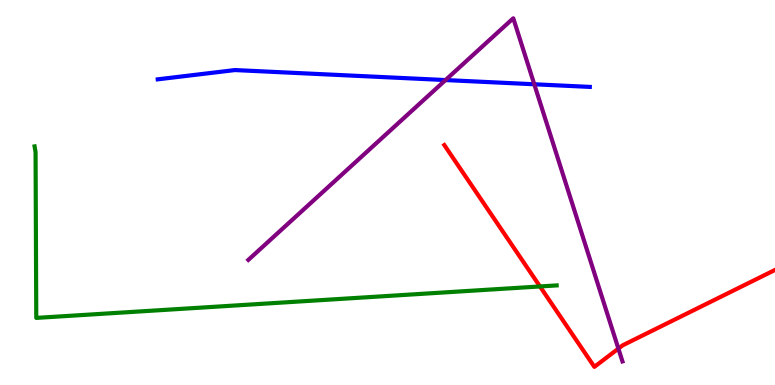[{'lines': ['blue', 'red'], 'intersections': []}, {'lines': ['green', 'red'], 'intersections': [{'x': 6.97, 'y': 2.56}]}, {'lines': ['purple', 'red'], 'intersections': [{'x': 7.98, 'y': 0.945}]}, {'lines': ['blue', 'green'], 'intersections': []}, {'lines': ['blue', 'purple'], 'intersections': [{'x': 5.75, 'y': 7.92}, {'x': 6.89, 'y': 7.81}]}, {'lines': ['green', 'purple'], 'intersections': []}]